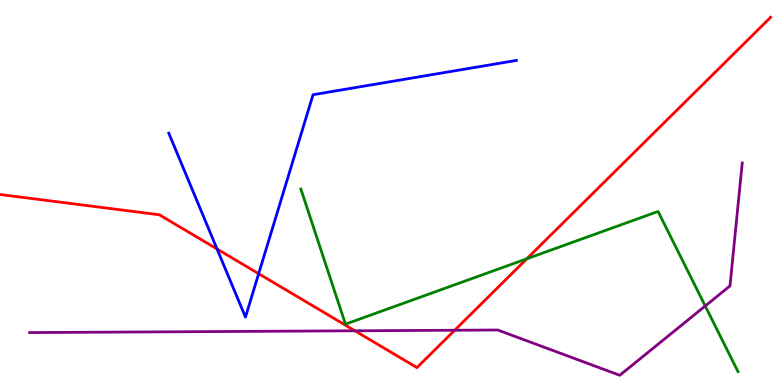[{'lines': ['blue', 'red'], 'intersections': [{'x': 2.8, 'y': 3.53}, {'x': 3.34, 'y': 2.89}]}, {'lines': ['green', 'red'], 'intersections': [{'x': 6.8, 'y': 3.28}]}, {'lines': ['purple', 'red'], 'intersections': [{'x': 4.58, 'y': 1.41}, {'x': 5.87, 'y': 1.42}]}, {'lines': ['blue', 'green'], 'intersections': []}, {'lines': ['blue', 'purple'], 'intersections': []}, {'lines': ['green', 'purple'], 'intersections': [{'x': 9.1, 'y': 2.05}]}]